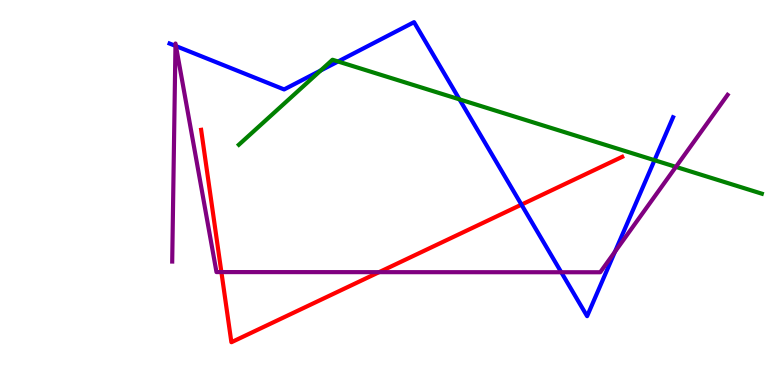[{'lines': ['blue', 'red'], 'intersections': [{'x': 6.73, 'y': 4.68}]}, {'lines': ['green', 'red'], 'intersections': []}, {'lines': ['purple', 'red'], 'intersections': [{'x': 2.86, 'y': 2.93}, {'x': 4.89, 'y': 2.93}]}, {'lines': ['blue', 'green'], 'intersections': [{'x': 4.14, 'y': 8.17}, {'x': 4.36, 'y': 8.4}, {'x': 5.93, 'y': 7.42}, {'x': 8.45, 'y': 5.84}]}, {'lines': ['blue', 'purple'], 'intersections': [{'x': 2.26, 'y': 8.81}, {'x': 2.27, 'y': 8.8}, {'x': 7.24, 'y': 2.93}, {'x': 7.93, 'y': 3.46}]}, {'lines': ['green', 'purple'], 'intersections': [{'x': 8.72, 'y': 5.67}]}]